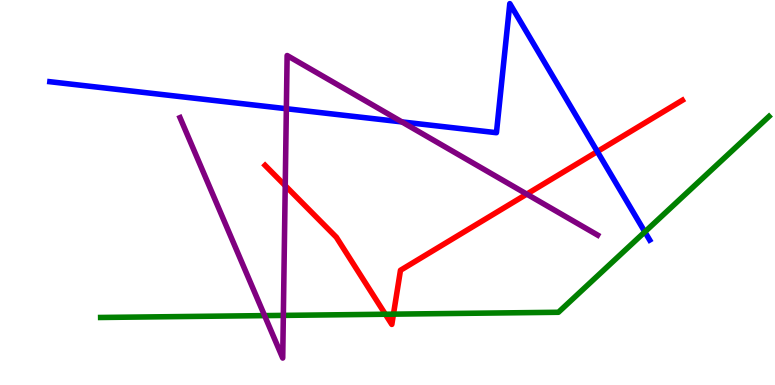[{'lines': ['blue', 'red'], 'intersections': [{'x': 7.71, 'y': 6.06}]}, {'lines': ['green', 'red'], 'intersections': [{'x': 4.97, 'y': 1.84}, {'x': 5.08, 'y': 1.84}]}, {'lines': ['purple', 'red'], 'intersections': [{'x': 3.68, 'y': 5.18}, {'x': 6.8, 'y': 4.96}]}, {'lines': ['blue', 'green'], 'intersections': [{'x': 8.32, 'y': 3.98}]}, {'lines': ['blue', 'purple'], 'intersections': [{'x': 3.69, 'y': 7.18}, {'x': 5.19, 'y': 6.83}]}, {'lines': ['green', 'purple'], 'intersections': [{'x': 3.41, 'y': 1.8}, {'x': 3.66, 'y': 1.81}]}]